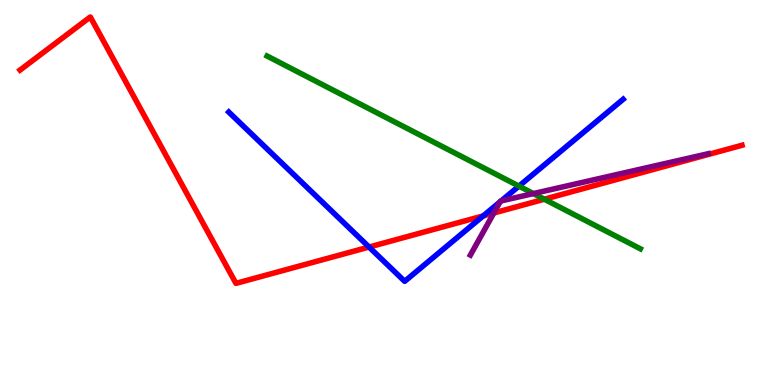[{'lines': ['blue', 'red'], 'intersections': [{'x': 4.76, 'y': 3.58}, {'x': 6.24, 'y': 4.39}]}, {'lines': ['green', 'red'], 'intersections': [{'x': 7.02, 'y': 4.83}]}, {'lines': ['purple', 'red'], 'intersections': [{'x': 6.37, 'y': 4.47}]}, {'lines': ['blue', 'green'], 'intersections': [{'x': 6.7, 'y': 5.17}]}, {'lines': ['blue', 'purple'], 'intersections': [{'x': 6.45, 'y': 4.76}, {'x': 6.47, 'y': 4.78}]}, {'lines': ['green', 'purple'], 'intersections': [{'x': 6.88, 'y': 4.97}]}]